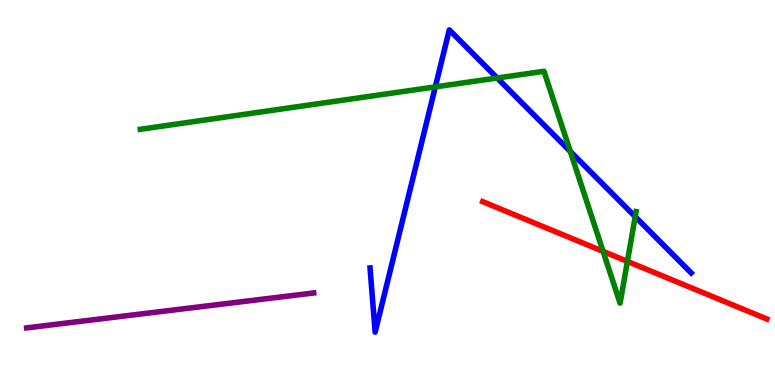[{'lines': ['blue', 'red'], 'intersections': []}, {'lines': ['green', 'red'], 'intersections': [{'x': 7.78, 'y': 3.47}, {'x': 8.1, 'y': 3.21}]}, {'lines': ['purple', 'red'], 'intersections': []}, {'lines': ['blue', 'green'], 'intersections': [{'x': 5.62, 'y': 7.74}, {'x': 6.42, 'y': 7.97}, {'x': 7.36, 'y': 6.07}, {'x': 8.2, 'y': 4.37}]}, {'lines': ['blue', 'purple'], 'intersections': []}, {'lines': ['green', 'purple'], 'intersections': []}]